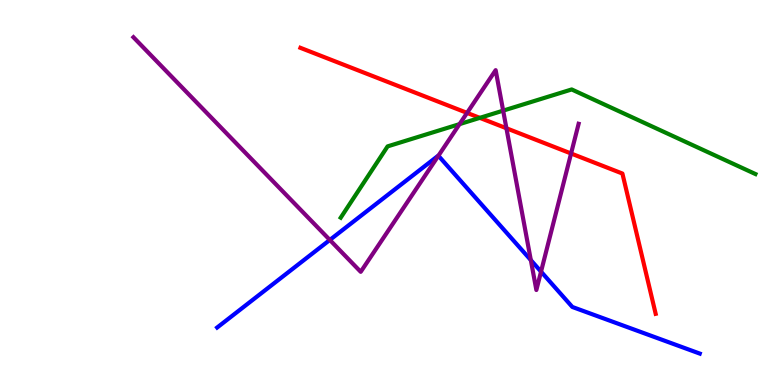[{'lines': ['blue', 'red'], 'intersections': []}, {'lines': ['green', 'red'], 'intersections': [{'x': 6.19, 'y': 6.94}]}, {'lines': ['purple', 'red'], 'intersections': [{'x': 6.03, 'y': 7.07}, {'x': 6.53, 'y': 6.67}, {'x': 7.37, 'y': 6.01}]}, {'lines': ['blue', 'green'], 'intersections': []}, {'lines': ['blue', 'purple'], 'intersections': [{'x': 4.26, 'y': 3.77}, {'x': 5.66, 'y': 5.95}, {'x': 6.85, 'y': 3.24}, {'x': 6.98, 'y': 2.94}]}, {'lines': ['green', 'purple'], 'intersections': [{'x': 5.93, 'y': 6.78}, {'x': 6.49, 'y': 7.13}]}]